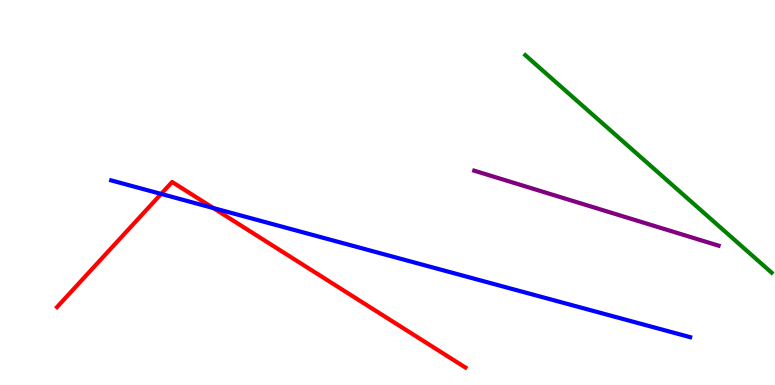[{'lines': ['blue', 'red'], 'intersections': [{'x': 2.08, 'y': 4.96}, {'x': 2.75, 'y': 4.6}]}, {'lines': ['green', 'red'], 'intersections': []}, {'lines': ['purple', 'red'], 'intersections': []}, {'lines': ['blue', 'green'], 'intersections': []}, {'lines': ['blue', 'purple'], 'intersections': []}, {'lines': ['green', 'purple'], 'intersections': []}]